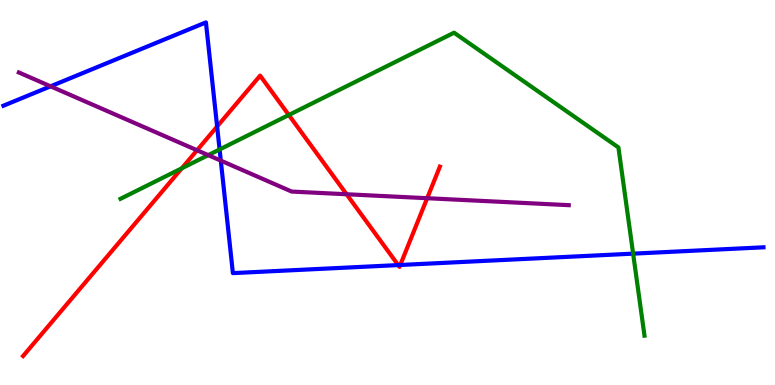[{'lines': ['blue', 'red'], 'intersections': [{'x': 2.8, 'y': 6.71}, {'x': 5.14, 'y': 3.11}, {'x': 5.16, 'y': 3.12}]}, {'lines': ['green', 'red'], 'intersections': [{'x': 2.35, 'y': 5.63}, {'x': 3.73, 'y': 7.01}]}, {'lines': ['purple', 'red'], 'intersections': [{'x': 2.54, 'y': 6.1}, {'x': 4.47, 'y': 4.95}, {'x': 5.51, 'y': 4.85}]}, {'lines': ['blue', 'green'], 'intersections': [{'x': 2.83, 'y': 6.12}, {'x': 8.17, 'y': 3.41}]}, {'lines': ['blue', 'purple'], 'intersections': [{'x': 0.652, 'y': 7.76}, {'x': 2.85, 'y': 5.83}]}, {'lines': ['green', 'purple'], 'intersections': [{'x': 2.69, 'y': 5.97}]}]